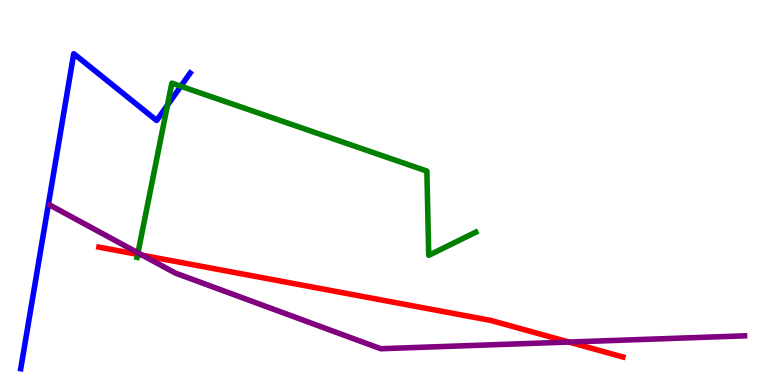[{'lines': ['blue', 'red'], 'intersections': []}, {'lines': ['green', 'red'], 'intersections': [{'x': 1.78, 'y': 3.39}]}, {'lines': ['purple', 'red'], 'intersections': [{'x': 1.84, 'y': 3.37}, {'x': 7.34, 'y': 1.12}]}, {'lines': ['blue', 'green'], 'intersections': [{'x': 2.16, 'y': 7.27}, {'x': 2.33, 'y': 7.76}]}, {'lines': ['blue', 'purple'], 'intersections': []}, {'lines': ['green', 'purple'], 'intersections': [{'x': 1.78, 'y': 3.43}]}]